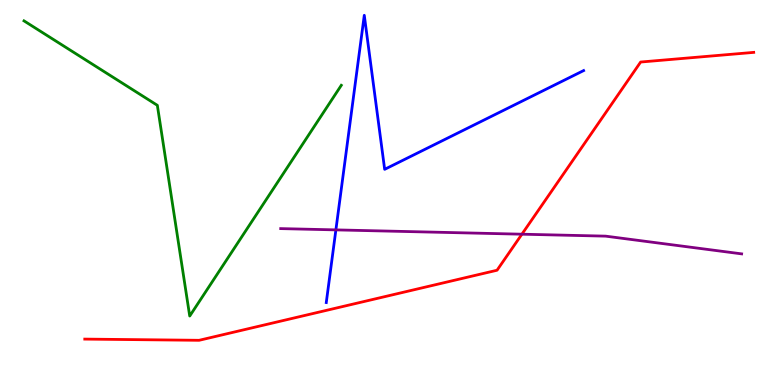[{'lines': ['blue', 'red'], 'intersections': []}, {'lines': ['green', 'red'], 'intersections': []}, {'lines': ['purple', 'red'], 'intersections': [{'x': 6.73, 'y': 3.92}]}, {'lines': ['blue', 'green'], 'intersections': []}, {'lines': ['blue', 'purple'], 'intersections': [{'x': 4.33, 'y': 4.03}]}, {'lines': ['green', 'purple'], 'intersections': []}]